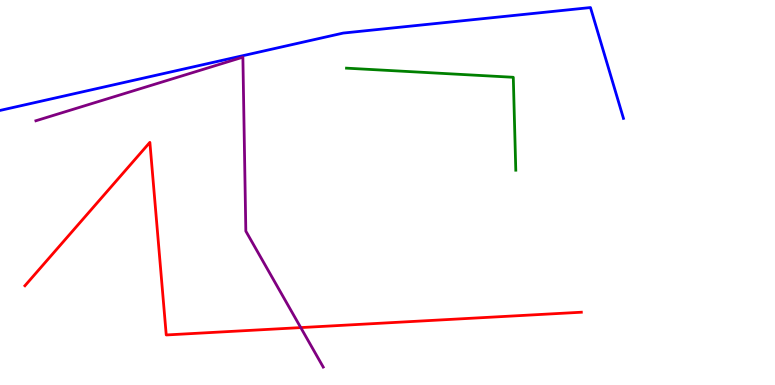[{'lines': ['blue', 'red'], 'intersections': []}, {'lines': ['green', 'red'], 'intersections': []}, {'lines': ['purple', 'red'], 'intersections': [{'x': 3.88, 'y': 1.49}]}, {'lines': ['blue', 'green'], 'intersections': []}, {'lines': ['blue', 'purple'], 'intersections': []}, {'lines': ['green', 'purple'], 'intersections': []}]